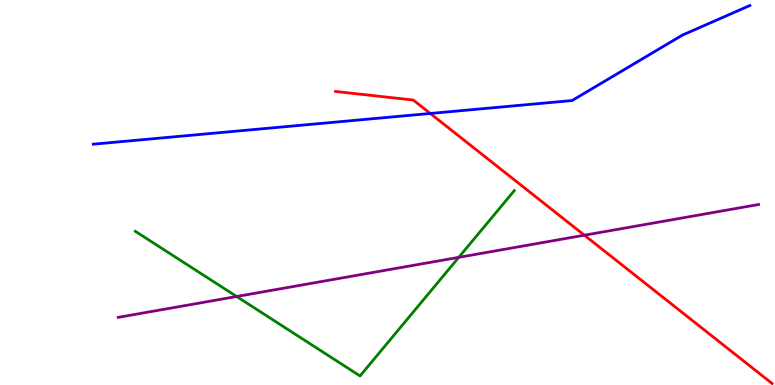[{'lines': ['blue', 'red'], 'intersections': [{'x': 5.55, 'y': 7.05}]}, {'lines': ['green', 'red'], 'intersections': []}, {'lines': ['purple', 'red'], 'intersections': [{'x': 7.54, 'y': 3.89}]}, {'lines': ['blue', 'green'], 'intersections': []}, {'lines': ['blue', 'purple'], 'intersections': []}, {'lines': ['green', 'purple'], 'intersections': [{'x': 3.05, 'y': 2.3}, {'x': 5.92, 'y': 3.32}]}]